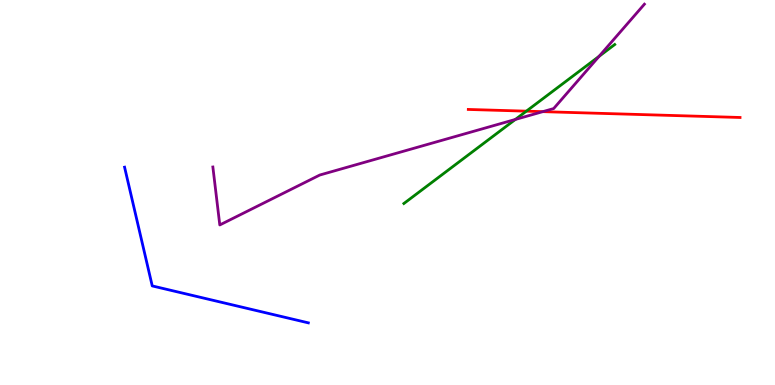[{'lines': ['blue', 'red'], 'intersections': []}, {'lines': ['green', 'red'], 'intersections': [{'x': 6.79, 'y': 7.11}]}, {'lines': ['purple', 'red'], 'intersections': [{'x': 7.0, 'y': 7.1}]}, {'lines': ['blue', 'green'], 'intersections': []}, {'lines': ['blue', 'purple'], 'intersections': []}, {'lines': ['green', 'purple'], 'intersections': [{'x': 6.65, 'y': 6.9}, {'x': 7.73, 'y': 8.54}]}]